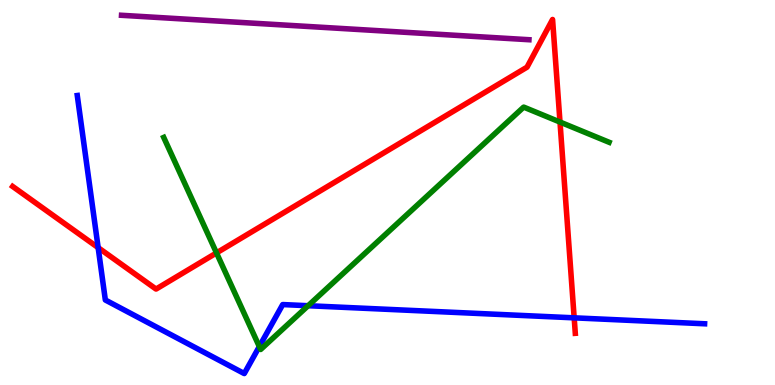[{'lines': ['blue', 'red'], 'intersections': [{'x': 1.27, 'y': 3.57}, {'x': 7.41, 'y': 1.74}]}, {'lines': ['green', 'red'], 'intersections': [{'x': 2.79, 'y': 3.43}, {'x': 7.23, 'y': 6.83}]}, {'lines': ['purple', 'red'], 'intersections': []}, {'lines': ['blue', 'green'], 'intersections': [{'x': 3.35, 'y': 0.998}, {'x': 3.98, 'y': 2.06}]}, {'lines': ['blue', 'purple'], 'intersections': []}, {'lines': ['green', 'purple'], 'intersections': []}]